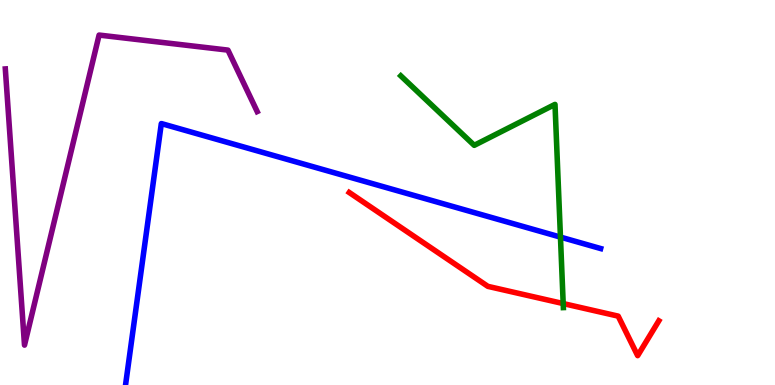[{'lines': ['blue', 'red'], 'intersections': []}, {'lines': ['green', 'red'], 'intersections': [{'x': 7.27, 'y': 2.12}]}, {'lines': ['purple', 'red'], 'intersections': []}, {'lines': ['blue', 'green'], 'intersections': [{'x': 7.23, 'y': 3.84}]}, {'lines': ['blue', 'purple'], 'intersections': []}, {'lines': ['green', 'purple'], 'intersections': []}]